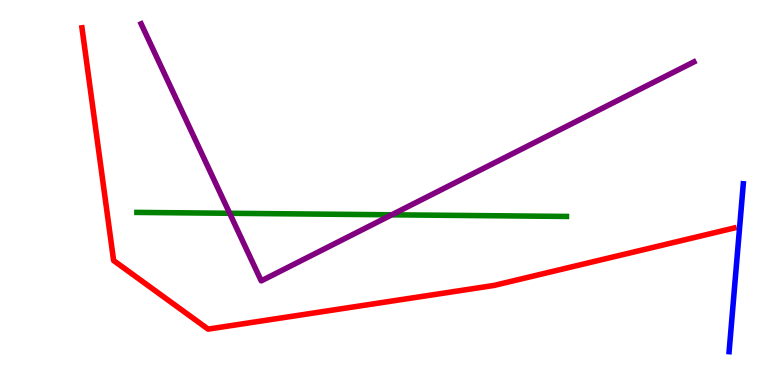[{'lines': ['blue', 'red'], 'intersections': []}, {'lines': ['green', 'red'], 'intersections': []}, {'lines': ['purple', 'red'], 'intersections': []}, {'lines': ['blue', 'green'], 'intersections': []}, {'lines': ['blue', 'purple'], 'intersections': []}, {'lines': ['green', 'purple'], 'intersections': [{'x': 2.96, 'y': 4.46}, {'x': 5.06, 'y': 4.42}]}]